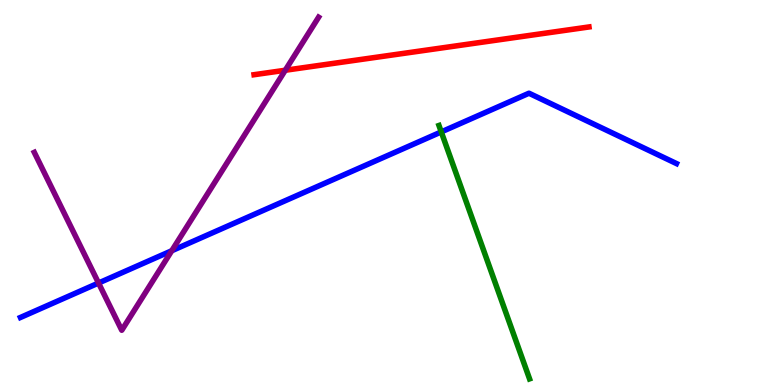[{'lines': ['blue', 'red'], 'intersections': []}, {'lines': ['green', 'red'], 'intersections': []}, {'lines': ['purple', 'red'], 'intersections': [{'x': 3.68, 'y': 8.18}]}, {'lines': ['blue', 'green'], 'intersections': [{'x': 5.69, 'y': 6.57}]}, {'lines': ['blue', 'purple'], 'intersections': [{'x': 1.27, 'y': 2.65}, {'x': 2.22, 'y': 3.49}]}, {'lines': ['green', 'purple'], 'intersections': []}]